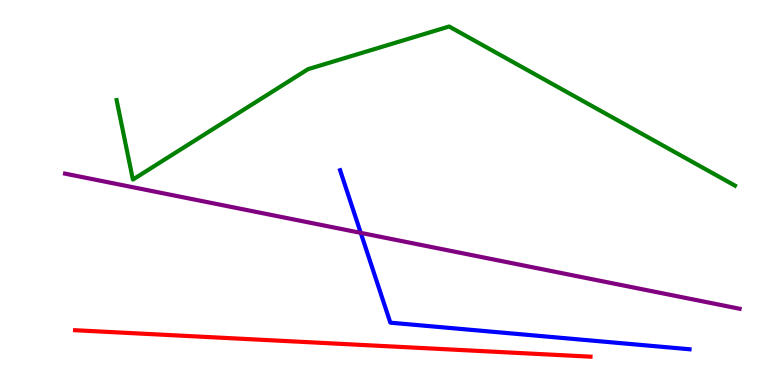[{'lines': ['blue', 'red'], 'intersections': []}, {'lines': ['green', 'red'], 'intersections': []}, {'lines': ['purple', 'red'], 'intersections': []}, {'lines': ['blue', 'green'], 'intersections': []}, {'lines': ['blue', 'purple'], 'intersections': [{'x': 4.65, 'y': 3.95}]}, {'lines': ['green', 'purple'], 'intersections': []}]